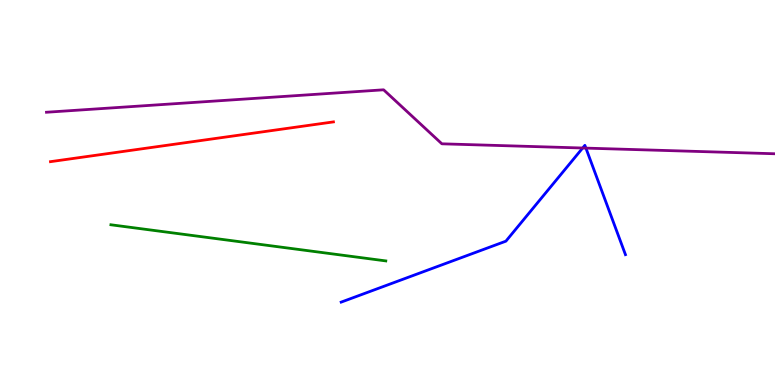[{'lines': ['blue', 'red'], 'intersections': []}, {'lines': ['green', 'red'], 'intersections': []}, {'lines': ['purple', 'red'], 'intersections': []}, {'lines': ['blue', 'green'], 'intersections': []}, {'lines': ['blue', 'purple'], 'intersections': [{'x': 7.52, 'y': 6.16}, {'x': 7.56, 'y': 6.15}]}, {'lines': ['green', 'purple'], 'intersections': []}]